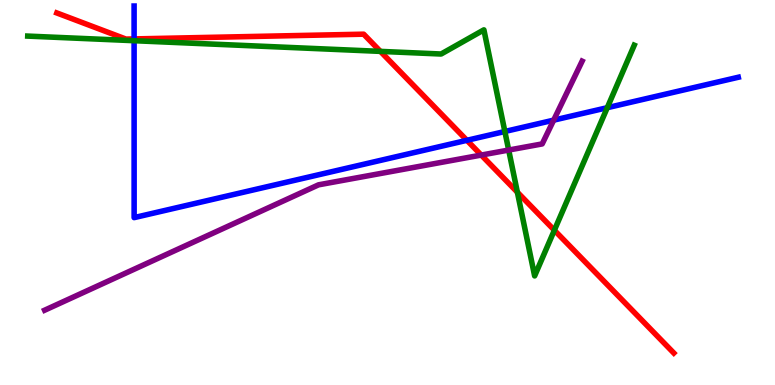[{'lines': ['blue', 'red'], 'intersections': [{'x': 1.73, 'y': 8.99}, {'x': 6.02, 'y': 6.36}]}, {'lines': ['green', 'red'], 'intersections': [{'x': 4.91, 'y': 8.67}, {'x': 6.68, 'y': 5.01}, {'x': 7.15, 'y': 4.02}]}, {'lines': ['purple', 'red'], 'intersections': [{'x': 6.21, 'y': 5.97}]}, {'lines': ['blue', 'green'], 'intersections': [{'x': 1.73, 'y': 8.94}, {'x': 6.51, 'y': 6.58}, {'x': 7.84, 'y': 7.2}]}, {'lines': ['blue', 'purple'], 'intersections': [{'x': 7.14, 'y': 6.88}]}, {'lines': ['green', 'purple'], 'intersections': [{'x': 6.56, 'y': 6.1}]}]